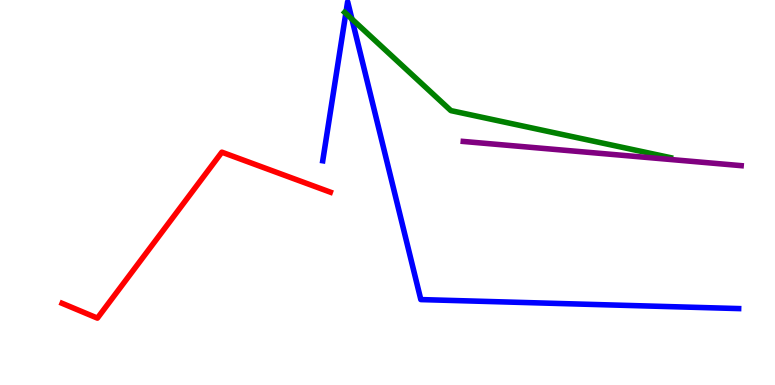[{'lines': ['blue', 'red'], 'intersections': []}, {'lines': ['green', 'red'], 'intersections': []}, {'lines': ['purple', 'red'], 'intersections': []}, {'lines': ['blue', 'green'], 'intersections': [{'x': 4.46, 'y': 9.65}, {'x': 4.54, 'y': 9.5}]}, {'lines': ['blue', 'purple'], 'intersections': []}, {'lines': ['green', 'purple'], 'intersections': []}]